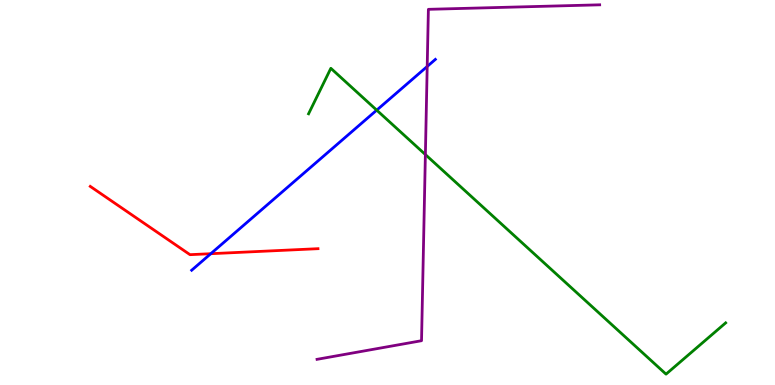[{'lines': ['blue', 'red'], 'intersections': [{'x': 2.72, 'y': 3.41}]}, {'lines': ['green', 'red'], 'intersections': []}, {'lines': ['purple', 'red'], 'intersections': []}, {'lines': ['blue', 'green'], 'intersections': [{'x': 4.86, 'y': 7.14}]}, {'lines': ['blue', 'purple'], 'intersections': [{'x': 5.51, 'y': 8.27}]}, {'lines': ['green', 'purple'], 'intersections': [{'x': 5.49, 'y': 5.99}]}]